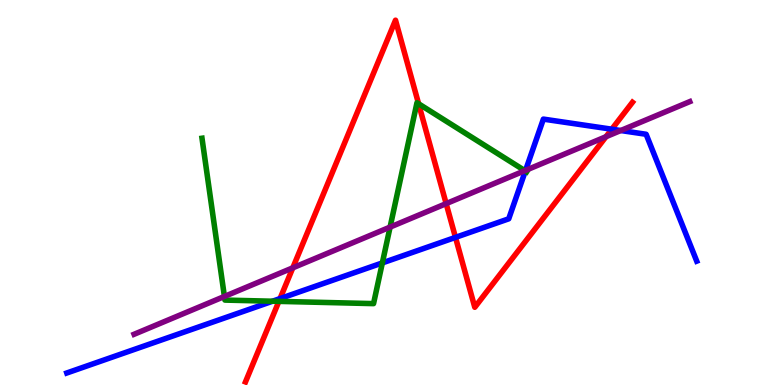[{'lines': ['blue', 'red'], 'intersections': [{'x': 3.61, 'y': 2.24}, {'x': 5.88, 'y': 3.83}, {'x': 7.89, 'y': 6.64}]}, {'lines': ['green', 'red'], 'intersections': [{'x': 3.6, 'y': 2.17}, {'x': 5.4, 'y': 7.3}]}, {'lines': ['purple', 'red'], 'intersections': [{'x': 3.78, 'y': 3.04}, {'x': 5.76, 'y': 4.71}, {'x': 7.82, 'y': 6.45}]}, {'lines': ['blue', 'green'], 'intersections': [{'x': 3.52, 'y': 2.18}, {'x': 4.93, 'y': 3.17}, {'x': 6.78, 'y': 5.56}]}, {'lines': ['blue', 'purple'], 'intersections': [{'x': 6.78, 'y': 5.57}, {'x': 8.01, 'y': 6.61}]}, {'lines': ['green', 'purple'], 'intersections': [{'x': 2.9, 'y': 2.3}, {'x': 5.03, 'y': 4.1}, {'x': 6.77, 'y': 5.57}]}]